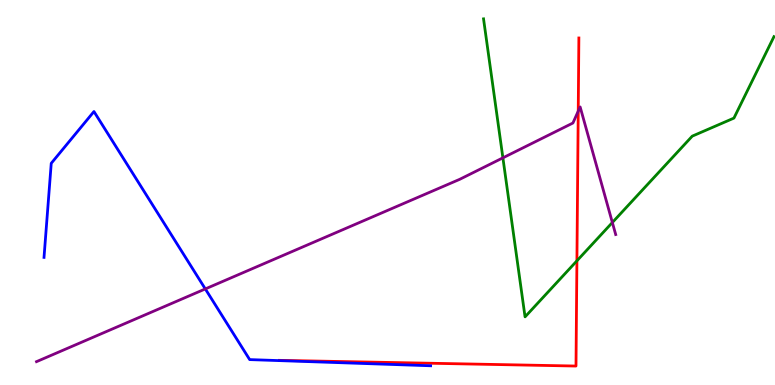[{'lines': ['blue', 'red'], 'intersections': []}, {'lines': ['green', 'red'], 'intersections': [{'x': 7.44, 'y': 3.23}]}, {'lines': ['purple', 'red'], 'intersections': [{'x': 7.46, 'y': 7.11}]}, {'lines': ['blue', 'green'], 'intersections': []}, {'lines': ['blue', 'purple'], 'intersections': [{'x': 2.65, 'y': 2.5}]}, {'lines': ['green', 'purple'], 'intersections': [{'x': 6.49, 'y': 5.9}, {'x': 7.9, 'y': 4.22}]}]